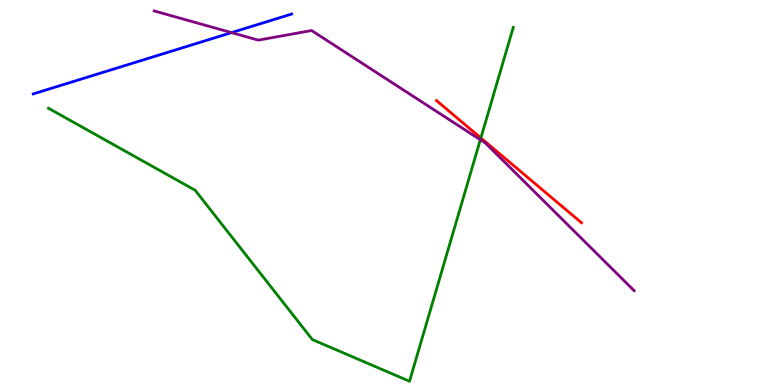[{'lines': ['blue', 'red'], 'intersections': []}, {'lines': ['green', 'red'], 'intersections': [{'x': 6.2, 'y': 6.42}]}, {'lines': ['purple', 'red'], 'intersections': []}, {'lines': ['blue', 'green'], 'intersections': []}, {'lines': ['blue', 'purple'], 'intersections': [{'x': 2.99, 'y': 9.15}]}, {'lines': ['green', 'purple'], 'intersections': [{'x': 6.2, 'y': 6.37}]}]